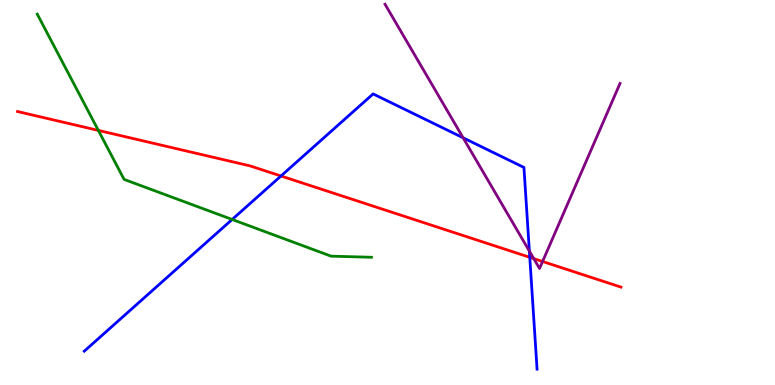[{'lines': ['blue', 'red'], 'intersections': [{'x': 3.63, 'y': 5.43}, {'x': 6.84, 'y': 3.32}]}, {'lines': ['green', 'red'], 'intersections': [{'x': 1.27, 'y': 6.61}]}, {'lines': ['purple', 'red'], 'intersections': [{'x': 6.89, 'y': 3.28}, {'x': 7.0, 'y': 3.21}]}, {'lines': ['blue', 'green'], 'intersections': [{'x': 3.0, 'y': 4.3}]}, {'lines': ['blue', 'purple'], 'intersections': [{'x': 5.98, 'y': 6.42}, {'x': 6.83, 'y': 3.48}]}, {'lines': ['green', 'purple'], 'intersections': []}]